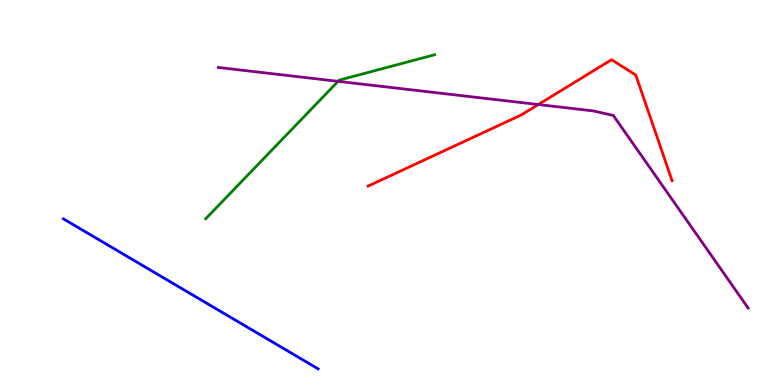[{'lines': ['blue', 'red'], 'intersections': []}, {'lines': ['green', 'red'], 'intersections': []}, {'lines': ['purple', 'red'], 'intersections': [{'x': 6.95, 'y': 7.28}]}, {'lines': ['blue', 'green'], 'intersections': []}, {'lines': ['blue', 'purple'], 'intersections': []}, {'lines': ['green', 'purple'], 'intersections': [{'x': 4.36, 'y': 7.89}]}]